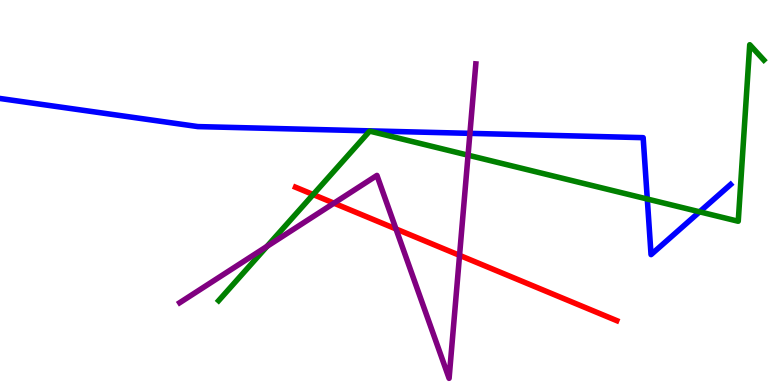[{'lines': ['blue', 'red'], 'intersections': []}, {'lines': ['green', 'red'], 'intersections': [{'x': 4.04, 'y': 4.95}]}, {'lines': ['purple', 'red'], 'intersections': [{'x': 4.31, 'y': 4.72}, {'x': 5.11, 'y': 4.05}, {'x': 5.93, 'y': 3.37}]}, {'lines': ['blue', 'green'], 'intersections': [{'x': 8.35, 'y': 4.83}, {'x': 9.03, 'y': 4.5}]}, {'lines': ['blue', 'purple'], 'intersections': [{'x': 6.06, 'y': 6.54}]}, {'lines': ['green', 'purple'], 'intersections': [{'x': 3.45, 'y': 3.6}, {'x': 6.04, 'y': 5.97}]}]